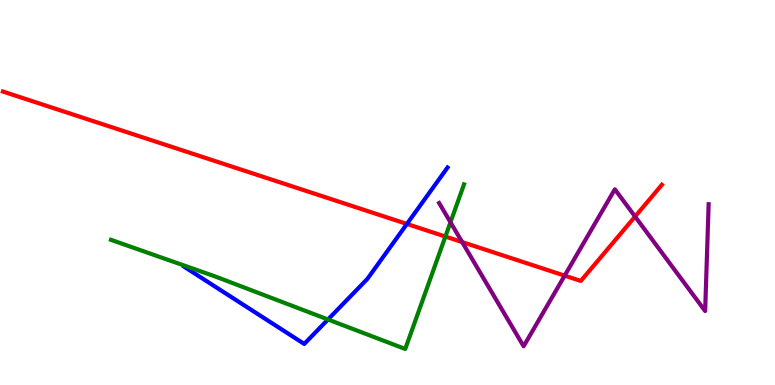[{'lines': ['blue', 'red'], 'intersections': [{'x': 5.25, 'y': 4.18}]}, {'lines': ['green', 'red'], 'intersections': [{'x': 5.75, 'y': 3.86}]}, {'lines': ['purple', 'red'], 'intersections': [{'x': 5.96, 'y': 3.71}, {'x': 7.29, 'y': 2.84}, {'x': 8.19, 'y': 4.38}]}, {'lines': ['blue', 'green'], 'intersections': [{'x': 4.23, 'y': 1.7}]}, {'lines': ['blue', 'purple'], 'intersections': []}, {'lines': ['green', 'purple'], 'intersections': [{'x': 5.81, 'y': 4.23}]}]